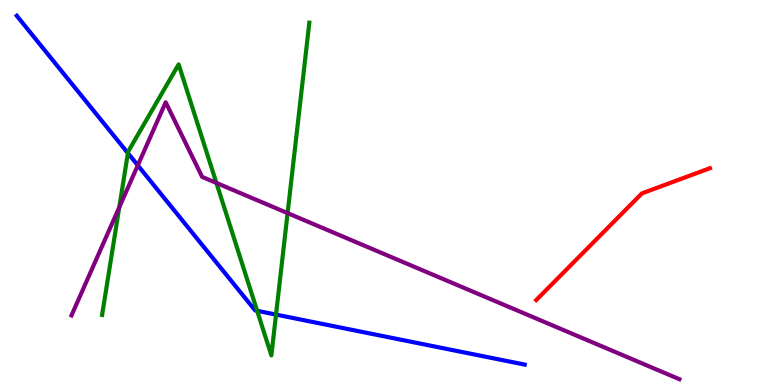[{'lines': ['blue', 'red'], 'intersections': []}, {'lines': ['green', 'red'], 'intersections': []}, {'lines': ['purple', 'red'], 'intersections': []}, {'lines': ['blue', 'green'], 'intersections': [{'x': 1.65, 'y': 6.02}, {'x': 3.32, 'y': 1.93}, {'x': 3.56, 'y': 1.83}]}, {'lines': ['blue', 'purple'], 'intersections': [{'x': 1.78, 'y': 5.7}]}, {'lines': ['green', 'purple'], 'intersections': [{'x': 1.54, 'y': 4.62}, {'x': 2.79, 'y': 5.25}, {'x': 3.71, 'y': 4.46}]}]